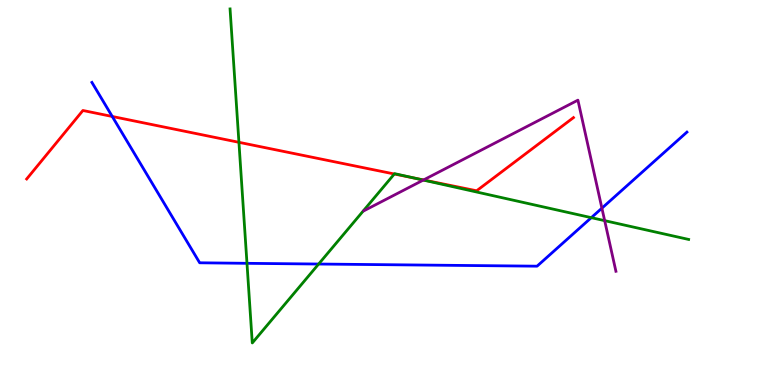[{'lines': ['blue', 'red'], 'intersections': [{'x': 1.45, 'y': 6.97}]}, {'lines': ['green', 'red'], 'intersections': [{'x': 3.08, 'y': 6.3}, {'x': 5.09, 'y': 5.48}, {'x': 5.36, 'y': 5.37}]}, {'lines': ['purple', 'red'], 'intersections': [{'x': 5.46, 'y': 5.33}]}, {'lines': ['blue', 'green'], 'intersections': [{'x': 3.19, 'y': 3.16}, {'x': 4.11, 'y': 3.14}, {'x': 7.63, 'y': 4.35}]}, {'lines': ['blue', 'purple'], 'intersections': [{'x': 7.77, 'y': 4.59}]}, {'lines': ['green', 'purple'], 'intersections': [{'x': 5.46, 'y': 5.32}, {'x': 7.8, 'y': 4.27}]}]